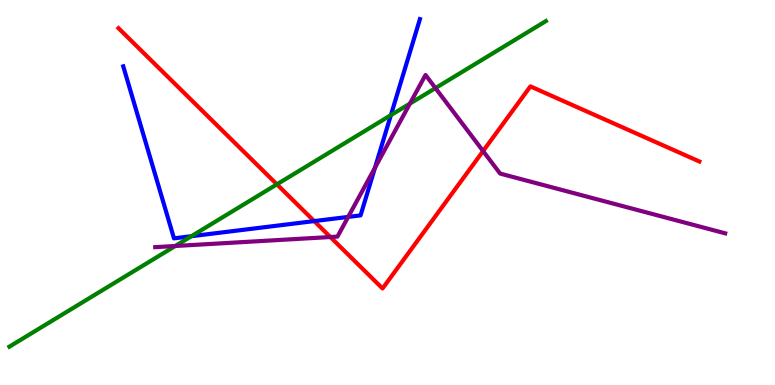[{'lines': ['blue', 'red'], 'intersections': [{'x': 4.05, 'y': 4.26}]}, {'lines': ['green', 'red'], 'intersections': [{'x': 3.57, 'y': 5.21}]}, {'lines': ['purple', 'red'], 'intersections': [{'x': 4.26, 'y': 3.84}, {'x': 6.23, 'y': 6.08}]}, {'lines': ['blue', 'green'], 'intersections': [{'x': 2.47, 'y': 3.86}, {'x': 5.04, 'y': 7.01}]}, {'lines': ['blue', 'purple'], 'intersections': [{'x': 4.49, 'y': 4.37}, {'x': 4.84, 'y': 5.64}]}, {'lines': ['green', 'purple'], 'intersections': [{'x': 2.26, 'y': 3.61}, {'x': 5.29, 'y': 7.31}, {'x': 5.62, 'y': 7.71}]}]